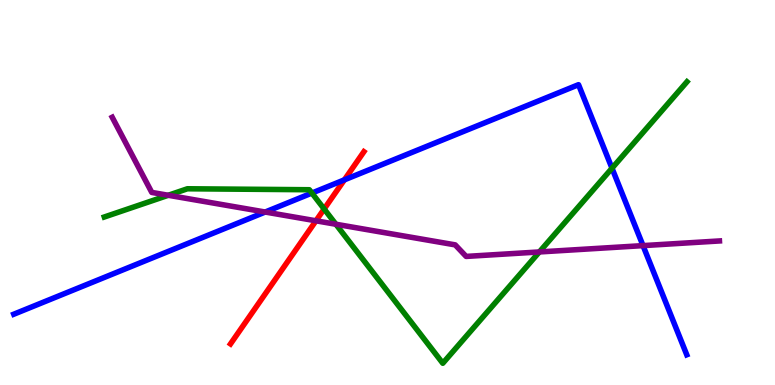[{'lines': ['blue', 'red'], 'intersections': [{'x': 4.44, 'y': 5.33}]}, {'lines': ['green', 'red'], 'intersections': [{'x': 4.18, 'y': 4.57}]}, {'lines': ['purple', 'red'], 'intersections': [{'x': 4.08, 'y': 4.26}]}, {'lines': ['blue', 'green'], 'intersections': [{'x': 4.02, 'y': 4.99}, {'x': 7.9, 'y': 5.63}]}, {'lines': ['blue', 'purple'], 'intersections': [{'x': 3.42, 'y': 4.49}, {'x': 8.3, 'y': 3.62}]}, {'lines': ['green', 'purple'], 'intersections': [{'x': 2.17, 'y': 4.93}, {'x': 4.33, 'y': 4.18}, {'x': 6.96, 'y': 3.46}]}]